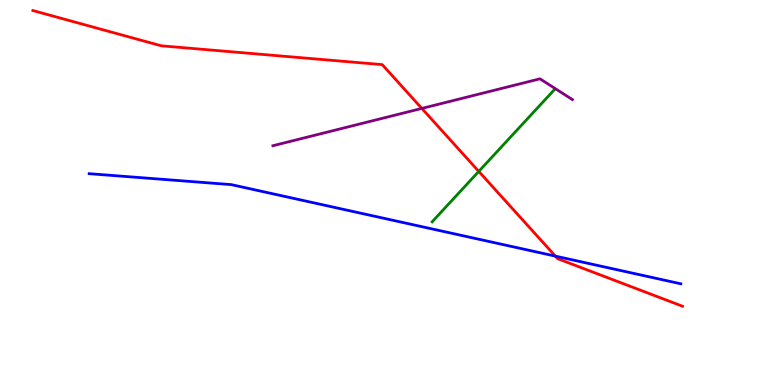[{'lines': ['blue', 'red'], 'intersections': [{'x': 7.17, 'y': 3.35}]}, {'lines': ['green', 'red'], 'intersections': [{'x': 6.18, 'y': 5.55}]}, {'lines': ['purple', 'red'], 'intersections': [{'x': 5.44, 'y': 7.18}]}, {'lines': ['blue', 'green'], 'intersections': []}, {'lines': ['blue', 'purple'], 'intersections': []}, {'lines': ['green', 'purple'], 'intersections': []}]